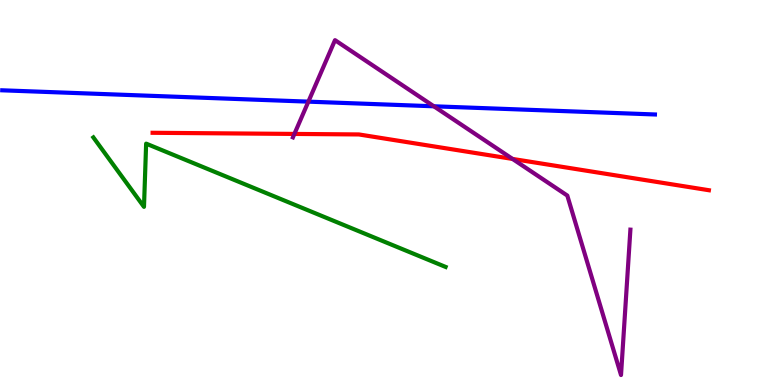[{'lines': ['blue', 'red'], 'intersections': []}, {'lines': ['green', 'red'], 'intersections': []}, {'lines': ['purple', 'red'], 'intersections': [{'x': 3.8, 'y': 6.52}, {'x': 6.61, 'y': 5.87}]}, {'lines': ['blue', 'green'], 'intersections': []}, {'lines': ['blue', 'purple'], 'intersections': [{'x': 3.98, 'y': 7.36}, {'x': 5.6, 'y': 7.24}]}, {'lines': ['green', 'purple'], 'intersections': []}]